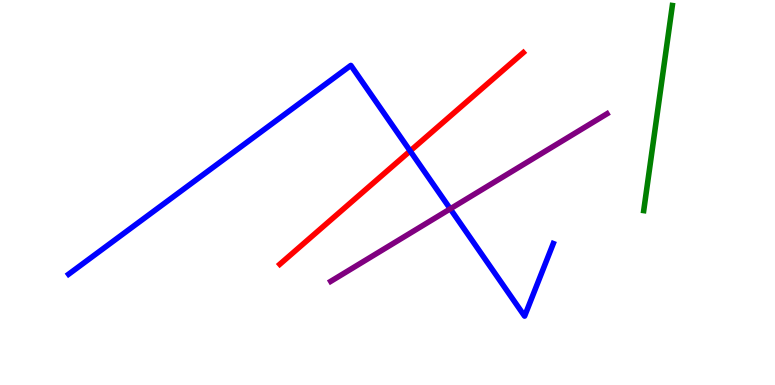[{'lines': ['blue', 'red'], 'intersections': [{'x': 5.29, 'y': 6.08}]}, {'lines': ['green', 'red'], 'intersections': []}, {'lines': ['purple', 'red'], 'intersections': []}, {'lines': ['blue', 'green'], 'intersections': []}, {'lines': ['blue', 'purple'], 'intersections': [{'x': 5.81, 'y': 4.58}]}, {'lines': ['green', 'purple'], 'intersections': []}]